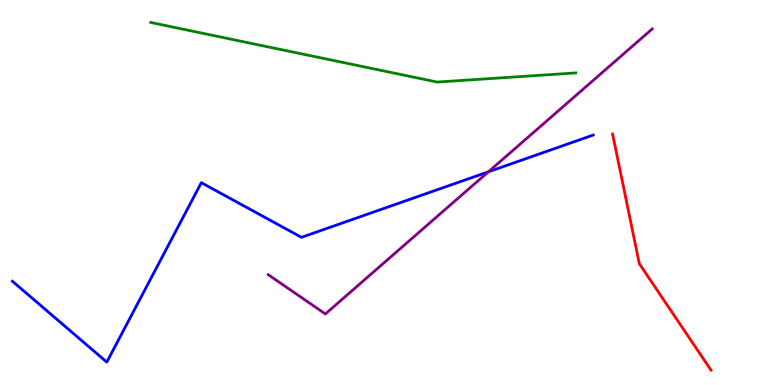[{'lines': ['blue', 'red'], 'intersections': []}, {'lines': ['green', 'red'], 'intersections': []}, {'lines': ['purple', 'red'], 'intersections': []}, {'lines': ['blue', 'green'], 'intersections': []}, {'lines': ['blue', 'purple'], 'intersections': [{'x': 6.3, 'y': 5.54}]}, {'lines': ['green', 'purple'], 'intersections': []}]